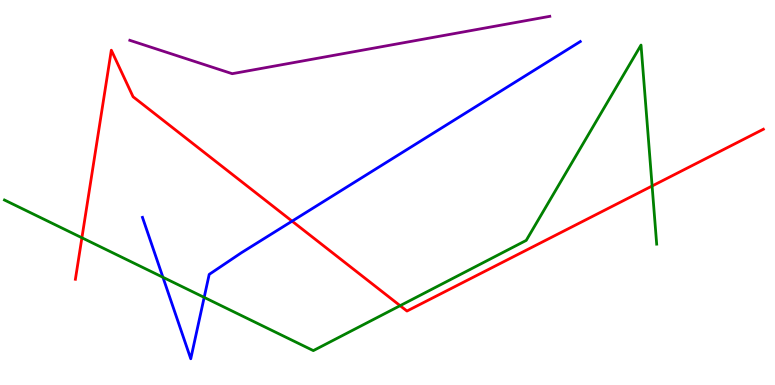[{'lines': ['blue', 'red'], 'intersections': [{'x': 3.77, 'y': 4.26}]}, {'lines': ['green', 'red'], 'intersections': [{'x': 1.06, 'y': 3.82}, {'x': 5.16, 'y': 2.06}, {'x': 8.41, 'y': 5.17}]}, {'lines': ['purple', 'red'], 'intersections': []}, {'lines': ['blue', 'green'], 'intersections': [{'x': 2.1, 'y': 2.8}, {'x': 2.63, 'y': 2.28}]}, {'lines': ['blue', 'purple'], 'intersections': []}, {'lines': ['green', 'purple'], 'intersections': []}]